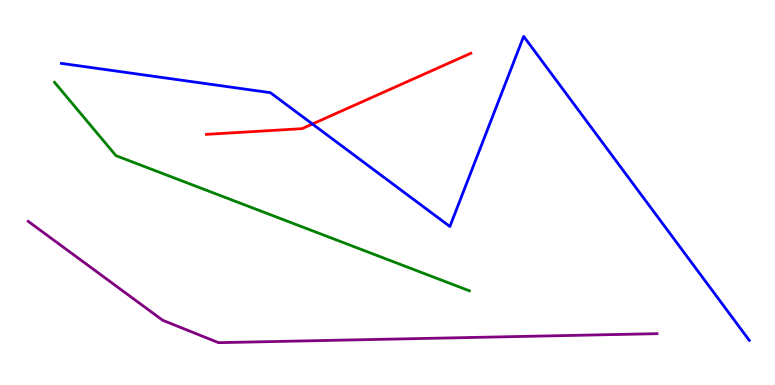[{'lines': ['blue', 'red'], 'intersections': [{'x': 4.03, 'y': 6.78}]}, {'lines': ['green', 'red'], 'intersections': []}, {'lines': ['purple', 'red'], 'intersections': []}, {'lines': ['blue', 'green'], 'intersections': []}, {'lines': ['blue', 'purple'], 'intersections': []}, {'lines': ['green', 'purple'], 'intersections': []}]